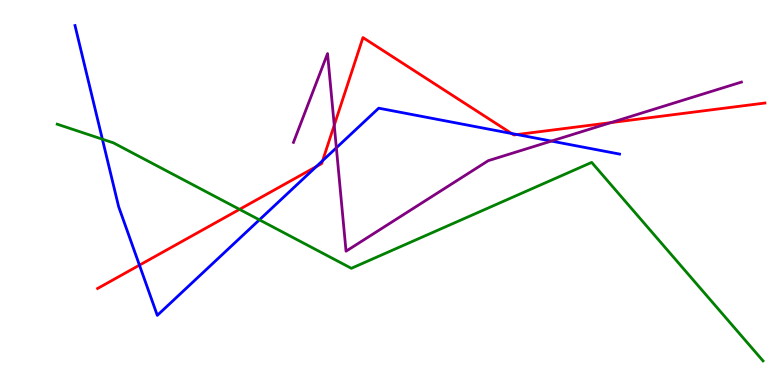[{'lines': ['blue', 'red'], 'intersections': [{'x': 1.8, 'y': 3.11}, {'x': 4.08, 'y': 5.67}, {'x': 4.16, 'y': 5.83}, {'x': 6.6, 'y': 6.53}, {'x': 6.67, 'y': 6.51}]}, {'lines': ['green', 'red'], 'intersections': [{'x': 3.09, 'y': 4.56}]}, {'lines': ['purple', 'red'], 'intersections': [{'x': 4.31, 'y': 6.75}, {'x': 7.88, 'y': 6.82}]}, {'lines': ['blue', 'green'], 'intersections': [{'x': 1.32, 'y': 6.38}, {'x': 3.35, 'y': 4.29}]}, {'lines': ['blue', 'purple'], 'intersections': [{'x': 4.34, 'y': 6.16}, {'x': 7.11, 'y': 6.34}]}, {'lines': ['green', 'purple'], 'intersections': []}]